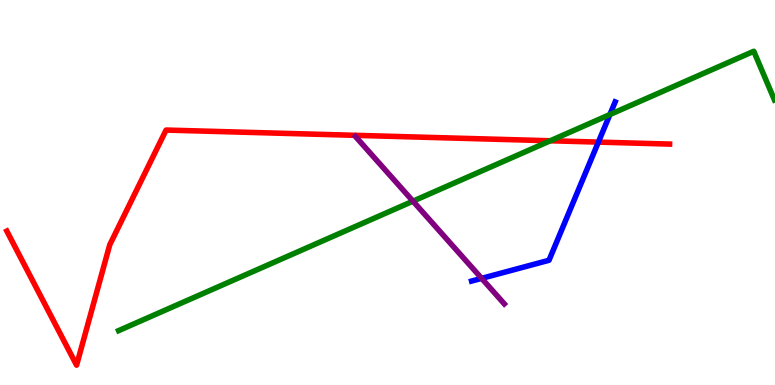[{'lines': ['blue', 'red'], 'intersections': [{'x': 7.72, 'y': 6.31}]}, {'lines': ['green', 'red'], 'intersections': [{'x': 7.1, 'y': 6.34}]}, {'lines': ['purple', 'red'], 'intersections': []}, {'lines': ['blue', 'green'], 'intersections': [{'x': 7.87, 'y': 7.02}]}, {'lines': ['blue', 'purple'], 'intersections': [{'x': 6.21, 'y': 2.77}]}, {'lines': ['green', 'purple'], 'intersections': [{'x': 5.33, 'y': 4.77}]}]